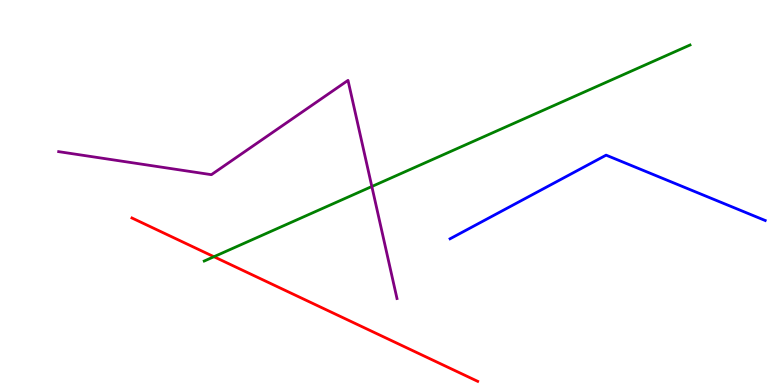[{'lines': ['blue', 'red'], 'intersections': []}, {'lines': ['green', 'red'], 'intersections': [{'x': 2.76, 'y': 3.33}]}, {'lines': ['purple', 'red'], 'intersections': []}, {'lines': ['blue', 'green'], 'intersections': []}, {'lines': ['blue', 'purple'], 'intersections': []}, {'lines': ['green', 'purple'], 'intersections': [{'x': 4.8, 'y': 5.16}]}]